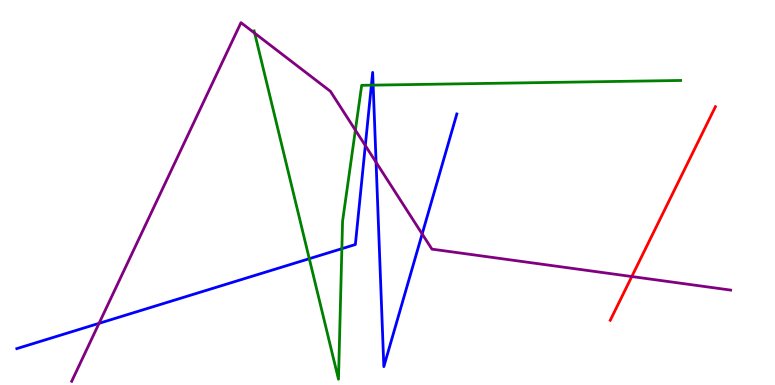[{'lines': ['blue', 'red'], 'intersections': []}, {'lines': ['green', 'red'], 'intersections': []}, {'lines': ['purple', 'red'], 'intersections': [{'x': 8.15, 'y': 2.82}]}, {'lines': ['blue', 'green'], 'intersections': [{'x': 3.99, 'y': 3.28}, {'x': 4.41, 'y': 3.54}, {'x': 4.79, 'y': 7.79}, {'x': 4.81, 'y': 7.79}]}, {'lines': ['blue', 'purple'], 'intersections': [{'x': 1.28, 'y': 1.6}, {'x': 4.71, 'y': 6.22}, {'x': 4.85, 'y': 5.78}, {'x': 5.45, 'y': 3.92}]}, {'lines': ['green', 'purple'], 'intersections': [{'x': 3.29, 'y': 9.14}, {'x': 4.59, 'y': 6.62}]}]